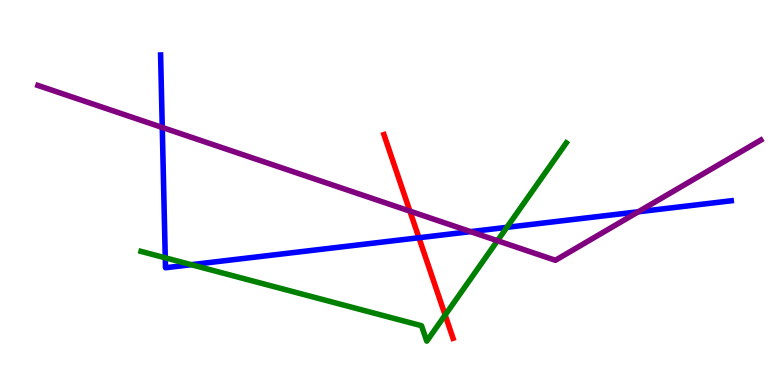[{'lines': ['blue', 'red'], 'intersections': [{'x': 5.41, 'y': 3.82}]}, {'lines': ['green', 'red'], 'intersections': [{'x': 5.74, 'y': 1.82}]}, {'lines': ['purple', 'red'], 'intersections': [{'x': 5.29, 'y': 4.52}]}, {'lines': ['blue', 'green'], 'intersections': [{'x': 2.13, 'y': 3.3}, {'x': 2.47, 'y': 3.12}, {'x': 6.54, 'y': 4.1}]}, {'lines': ['blue', 'purple'], 'intersections': [{'x': 2.09, 'y': 6.69}, {'x': 6.07, 'y': 3.98}, {'x': 8.24, 'y': 4.5}]}, {'lines': ['green', 'purple'], 'intersections': [{'x': 6.42, 'y': 3.75}]}]